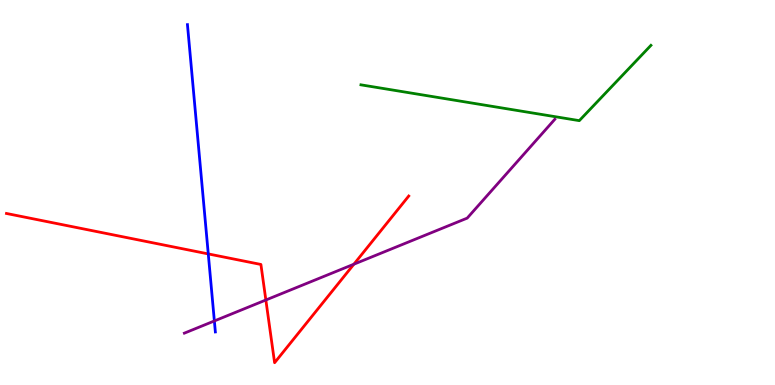[{'lines': ['blue', 'red'], 'intersections': [{'x': 2.69, 'y': 3.4}]}, {'lines': ['green', 'red'], 'intersections': []}, {'lines': ['purple', 'red'], 'intersections': [{'x': 3.43, 'y': 2.21}, {'x': 4.57, 'y': 3.14}]}, {'lines': ['blue', 'green'], 'intersections': []}, {'lines': ['blue', 'purple'], 'intersections': [{'x': 2.77, 'y': 1.66}]}, {'lines': ['green', 'purple'], 'intersections': []}]